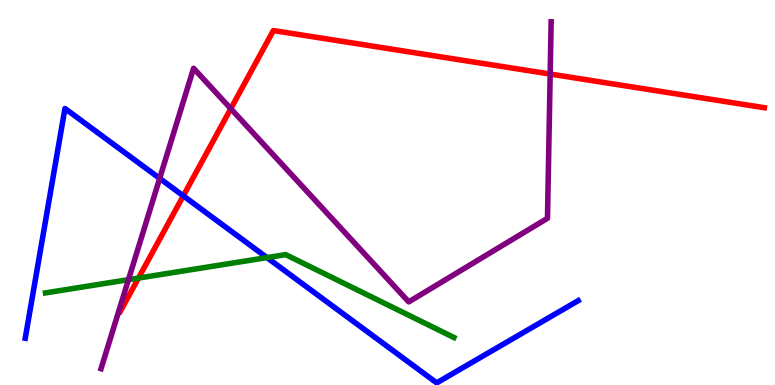[{'lines': ['blue', 'red'], 'intersections': [{'x': 2.37, 'y': 4.91}]}, {'lines': ['green', 'red'], 'intersections': [{'x': 1.79, 'y': 2.78}]}, {'lines': ['purple', 'red'], 'intersections': [{'x': 2.98, 'y': 7.18}, {'x': 7.1, 'y': 8.08}]}, {'lines': ['blue', 'green'], 'intersections': [{'x': 3.44, 'y': 3.31}]}, {'lines': ['blue', 'purple'], 'intersections': [{'x': 2.06, 'y': 5.37}]}, {'lines': ['green', 'purple'], 'intersections': [{'x': 1.66, 'y': 2.74}]}]